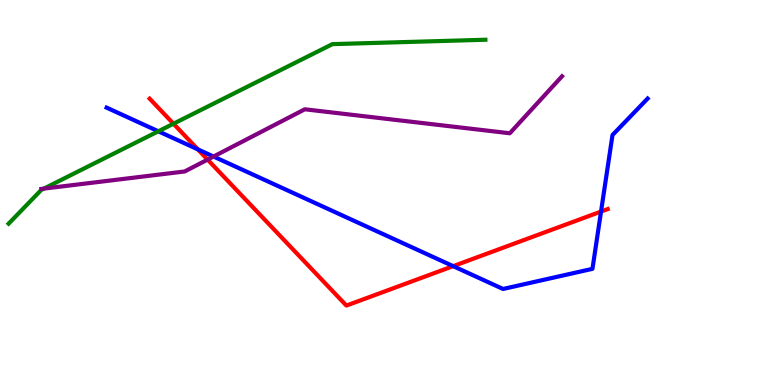[{'lines': ['blue', 'red'], 'intersections': [{'x': 2.55, 'y': 6.12}, {'x': 5.85, 'y': 3.09}, {'x': 7.76, 'y': 4.51}]}, {'lines': ['green', 'red'], 'intersections': [{'x': 2.24, 'y': 6.79}]}, {'lines': ['purple', 'red'], 'intersections': [{'x': 2.68, 'y': 5.85}]}, {'lines': ['blue', 'green'], 'intersections': [{'x': 2.04, 'y': 6.59}]}, {'lines': ['blue', 'purple'], 'intersections': [{'x': 2.76, 'y': 5.93}]}, {'lines': ['green', 'purple'], 'intersections': [{'x': 0.566, 'y': 5.1}]}]